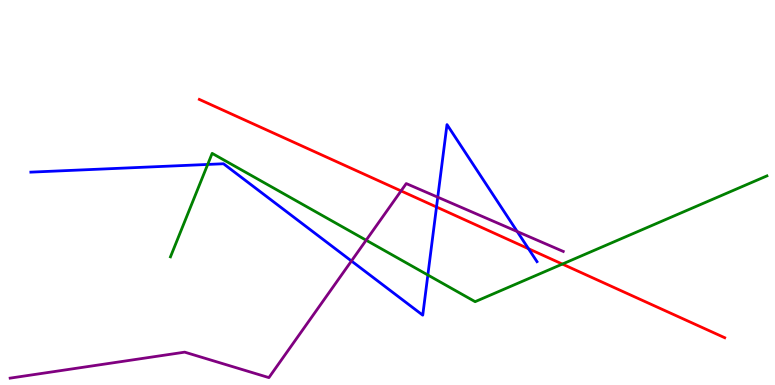[{'lines': ['blue', 'red'], 'intersections': [{'x': 5.63, 'y': 4.62}, {'x': 6.82, 'y': 3.54}]}, {'lines': ['green', 'red'], 'intersections': [{'x': 7.26, 'y': 3.14}]}, {'lines': ['purple', 'red'], 'intersections': [{'x': 5.17, 'y': 5.04}]}, {'lines': ['blue', 'green'], 'intersections': [{'x': 2.68, 'y': 5.73}, {'x': 5.52, 'y': 2.86}]}, {'lines': ['blue', 'purple'], 'intersections': [{'x': 4.53, 'y': 3.22}, {'x': 5.65, 'y': 4.88}, {'x': 6.67, 'y': 3.99}]}, {'lines': ['green', 'purple'], 'intersections': [{'x': 4.72, 'y': 3.76}]}]